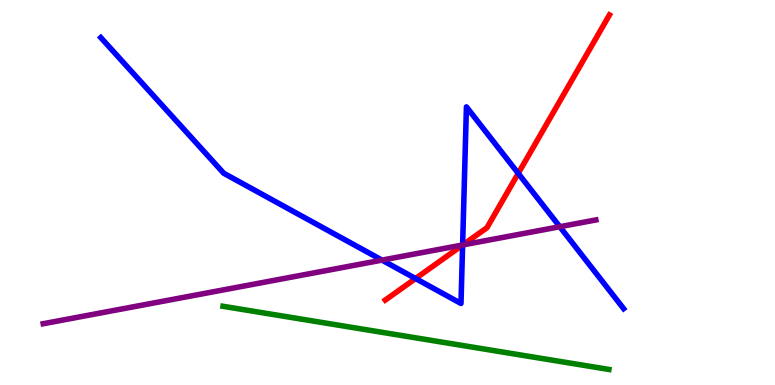[{'lines': ['blue', 'red'], 'intersections': [{'x': 5.36, 'y': 2.77}, {'x': 5.97, 'y': 3.63}, {'x': 6.69, 'y': 5.5}]}, {'lines': ['green', 'red'], 'intersections': []}, {'lines': ['purple', 'red'], 'intersections': [{'x': 5.97, 'y': 3.64}]}, {'lines': ['blue', 'green'], 'intersections': []}, {'lines': ['blue', 'purple'], 'intersections': [{'x': 4.93, 'y': 3.24}, {'x': 5.97, 'y': 3.64}, {'x': 7.22, 'y': 4.11}]}, {'lines': ['green', 'purple'], 'intersections': []}]